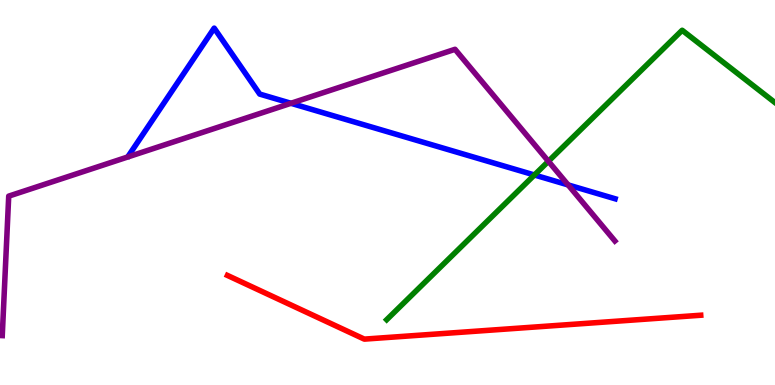[{'lines': ['blue', 'red'], 'intersections': []}, {'lines': ['green', 'red'], 'intersections': []}, {'lines': ['purple', 'red'], 'intersections': []}, {'lines': ['blue', 'green'], 'intersections': [{'x': 6.9, 'y': 5.45}]}, {'lines': ['blue', 'purple'], 'intersections': [{'x': 3.75, 'y': 7.32}, {'x': 7.33, 'y': 5.2}]}, {'lines': ['green', 'purple'], 'intersections': [{'x': 7.08, 'y': 5.81}]}]